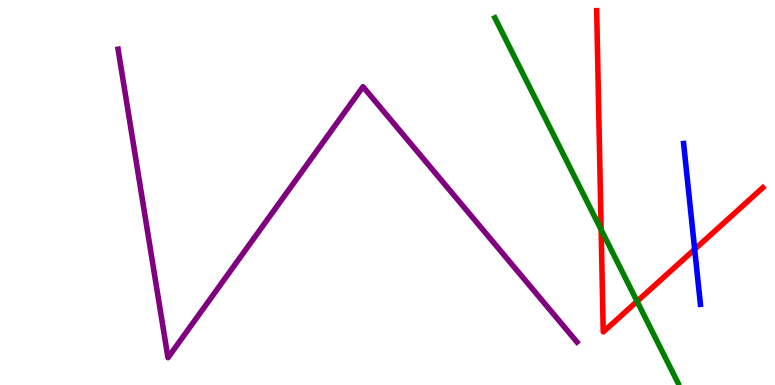[{'lines': ['blue', 'red'], 'intersections': [{'x': 8.96, 'y': 3.52}]}, {'lines': ['green', 'red'], 'intersections': [{'x': 7.76, 'y': 4.03}, {'x': 8.22, 'y': 2.17}]}, {'lines': ['purple', 'red'], 'intersections': []}, {'lines': ['blue', 'green'], 'intersections': []}, {'lines': ['blue', 'purple'], 'intersections': []}, {'lines': ['green', 'purple'], 'intersections': []}]